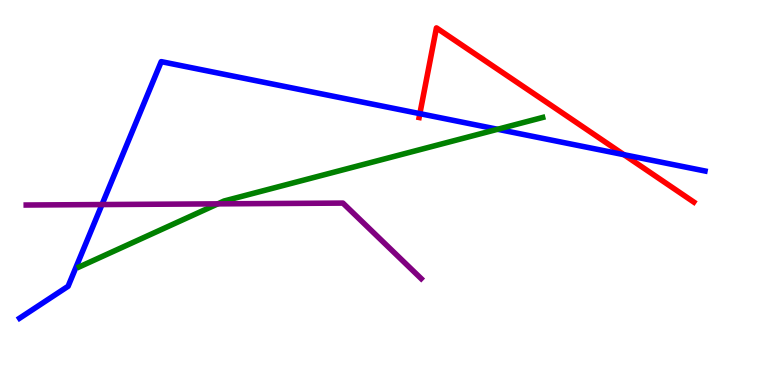[{'lines': ['blue', 'red'], 'intersections': [{'x': 5.42, 'y': 7.05}, {'x': 8.05, 'y': 5.98}]}, {'lines': ['green', 'red'], 'intersections': []}, {'lines': ['purple', 'red'], 'intersections': []}, {'lines': ['blue', 'green'], 'intersections': [{'x': 6.42, 'y': 6.64}]}, {'lines': ['blue', 'purple'], 'intersections': [{'x': 1.32, 'y': 4.69}]}, {'lines': ['green', 'purple'], 'intersections': [{'x': 2.81, 'y': 4.71}]}]